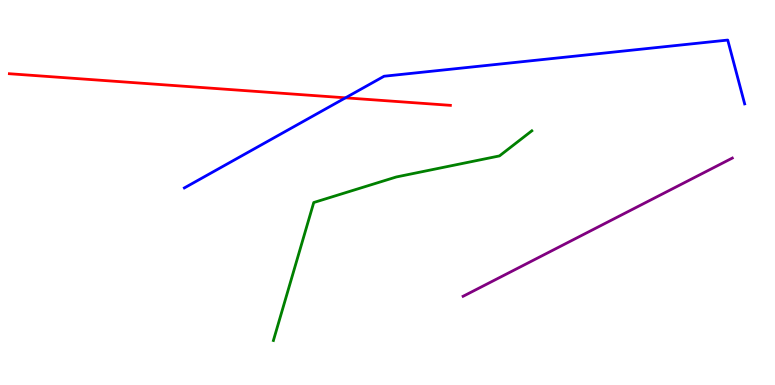[{'lines': ['blue', 'red'], 'intersections': [{'x': 4.46, 'y': 7.46}]}, {'lines': ['green', 'red'], 'intersections': []}, {'lines': ['purple', 'red'], 'intersections': []}, {'lines': ['blue', 'green'], 'intersections': []}, {'lines': ['blue', 'purple'], 'intersections': []}, {'lines': ['green', 'purple'], 'intersections': []}]